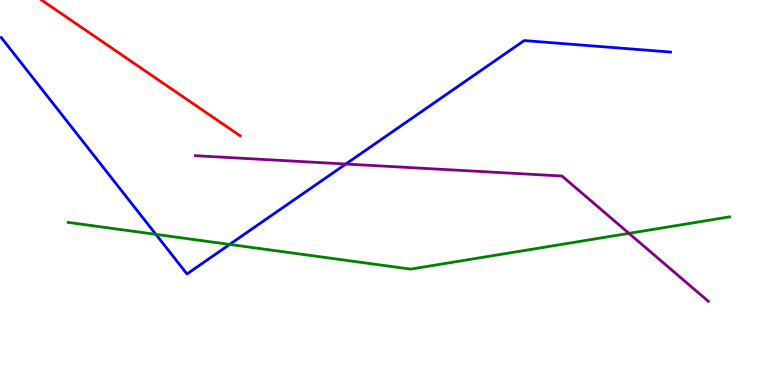[{'lines': ['blue', 'red'], 'intersections': []}, {'lines': ['green', 'red'], 'intersections': []}, {'lines': ['purple', 'red'], 'intersections': []}, {'lines': ['blue', 'green'], 'intersections': [{'x': 2.01, 'y': 3.91}, {'x': 2.96, 'y': 3.65}]}, {'lines': ['blue', 'purple'], 'intersections': [{'x': 4.46, 'y': 5.74}]}, {'lines': ['green', 'purple'], 'intersections': [{'x': 8.12, 'y': 3.94}]}]